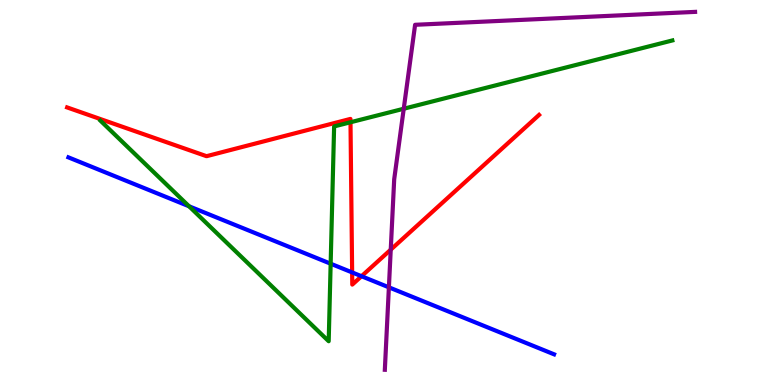[{'lines': ['blue', 'red'], 'intersections': [{'x': 4.54, 'y': 2.92}, {'x': 4.66, 'y': 2.83}]}, {'lines': ['green', 'red'], 'intersections': [{'x': 4.52, 'y': 6.82}]}, {'lines': ['purple', 'red'], 'intersections': [{'x': 5.04, 'y': 3.52}]}, {'lines': ['blue', 'green'], 'intersections': [{'x': 2.44, 'y': 4.64}, {'x': 4.27, 'y': 3.15}]}, {'lines': ['blue', 'purple'], 'intersections': [{'x': 5.02, 'y': 2.54}]}, {'lines': ['green', 'purple'], 'intersections': [{'x': 5.21, 'y': 7.18}]}]